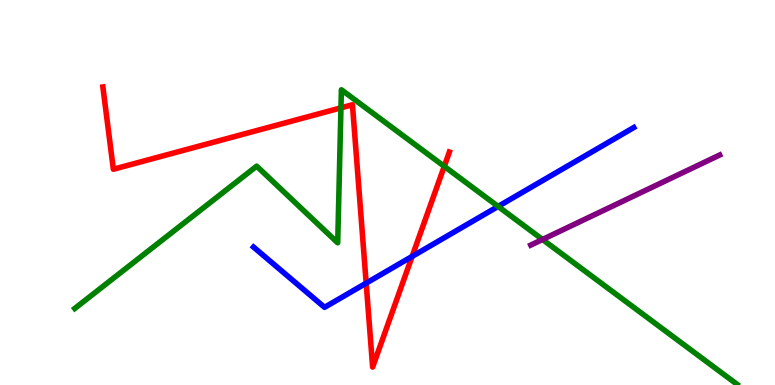[{'lines': ['blue', 'red'], 'intersections': [{'x': 4.72, 'y': 2.65}, {'x': 5.32, 'y': 3.34}]}, {'lines': ['green', 'red'], 'intersections': [{'x': 4.4, 'y': 7.2}, {'x': 5.73, 'y': 5.68}]}, {'lines': ['purple', 'red'], 'intersections': []}, {'lines': ['blue', 'green'], 'intersections': [{'x': 6.43, 'y': 4.64}]}, {'lines': ['blue', 'purple'], 'intersections': []}, {'lines': ['green', 'purple'], 'intersections': [{'x': 7.0, 'y': 3.78}]}]